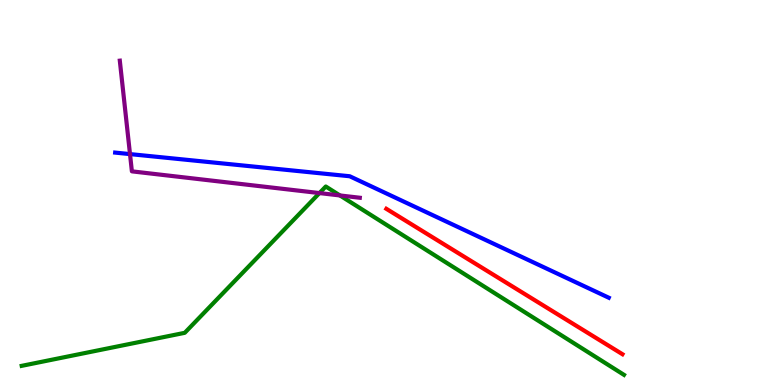[{'lines': ['blue', 'red'], 'intersections': []}, {'lines': ['green', 'red'], 'intersections': []}, {'lines': ['purple', 'red'], 'intersections': []}, {'lines': ['blue', 'green'], 'intersections': []}, {'lines': ['blue', 'purple'], 'intersections': [{'x': 1.68, 'y': 6.0}]}, {'lines': ['green', 'purple'], 'intersections': [{'x': 4.12, 'y': 4.99}, {'x': 4.39, 'y': 4.92}]}]